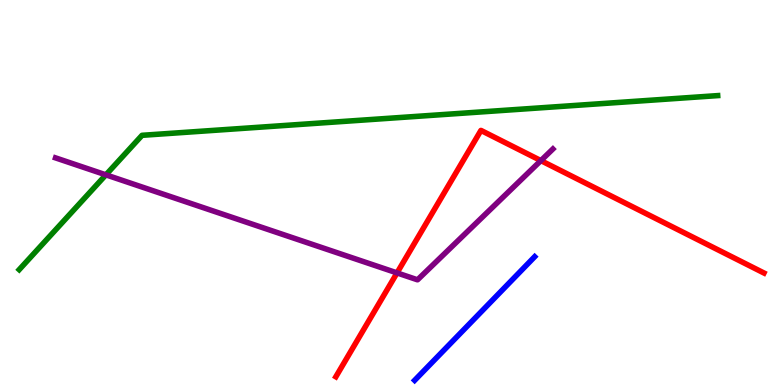[{'lines': ['blue', 'red'], 'intersections': []}, {'lines': ['green', 'red'], 'intersections': []}, {'lines': ['purple', 'red'], 'intersections': [{'x': 5.12, 'y': 2.91}, {'x': 6.98, 'y': 5.83}]}, {'lines': ['blue', 'green'], 'intersections': []}, {'lines': ['blue', 'purple'], 'intersections': []}, {'lines': ['green', 'purple'], 'intersections': [{'x': 1.37, 'y': 5.46}]}]